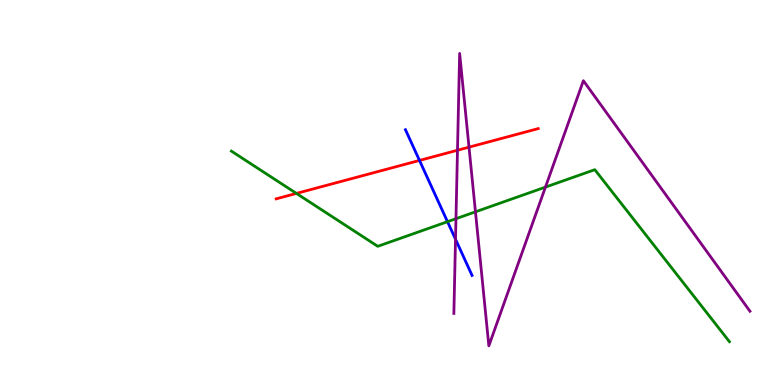[{'lines': ['blue', 'red'], 'intersections': [{'x': 5.41, 'y': 5.83}]}, {'lines': ['green', 'red'], 'intersections': [{'x': 3.82, 'y': 4.98}]}, {'lines': ['purple', 'red'], 'intersections': [{'x': 5.9, 'y': 6.1}, {'x': 6.05, 'y': 6.18}]}, {'lines': ['blue', 'green'], 'intersections': [{'x': 5.77, 'y': 4.24}]}, {'lines': ['blue', 'purple'], 'intersections': [{'x': 5.88, 'y': 3.79}]}, {'lines': ['green', 'purple'], 'intersections': [{'x': 5.88, 'y': 4.32}, {'x': 6.13, 'y': 4.5}, {'x': 7.04, 'y': 5.14}]}]